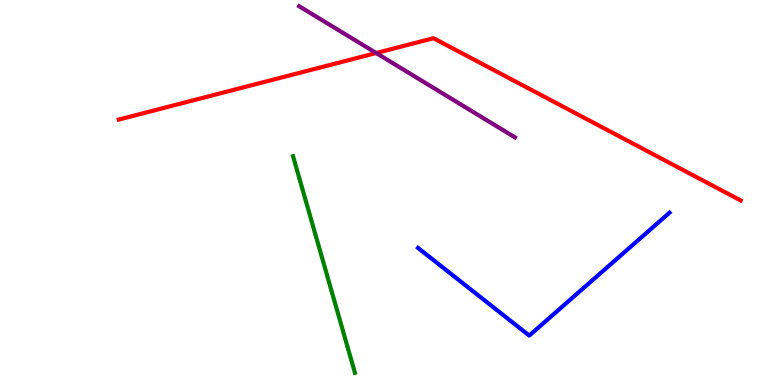[{'lines': ['blue', 'red'], 'intersections': []}, {'lines': ['green', 'red'], 'intersections': []}, {'lines': ['purple', 'red'], 'intersections': [{'x': 4.85, 'y': 8.62}]}, {'lines': ['blue', 'green'], 'intersections': []}, {'lines': ['blue', 'purple'], 'intersections': []}, {'lines': ['green', 'purple'], 'intersections': []}]